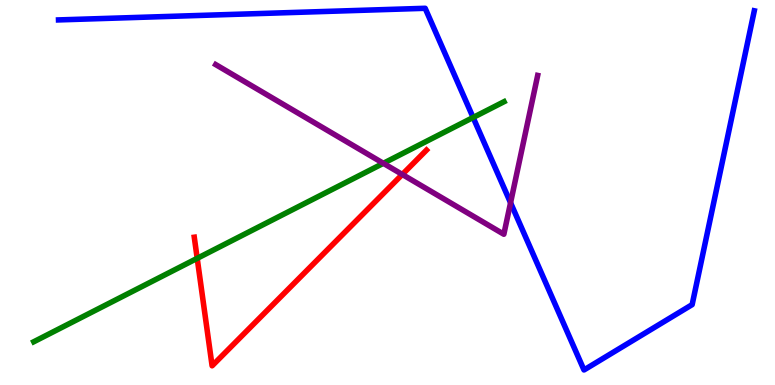[{'lines': ['blue', 'red'], 'intersections': []}, {'lines': ['green', 'red'], 'intersections': [{'x': 2.54, 'y': 3.29}]}, {'lines': ['purple', 'red'], 'intersections': [{'x': 5.19, 'y': 5.47}]}, {'lines': ['blue', 'green'], 'intersections': [{'x': 6.1, 'y': 6.95}]}, {'lines': ['blue', 'purple'], 'intersections': [{'x': 6.59, 'y': 4.73}]}, {'lines': ['green', 'purple'], 'intersections': [{'x': 4.95, 'y': 5.76}]}]